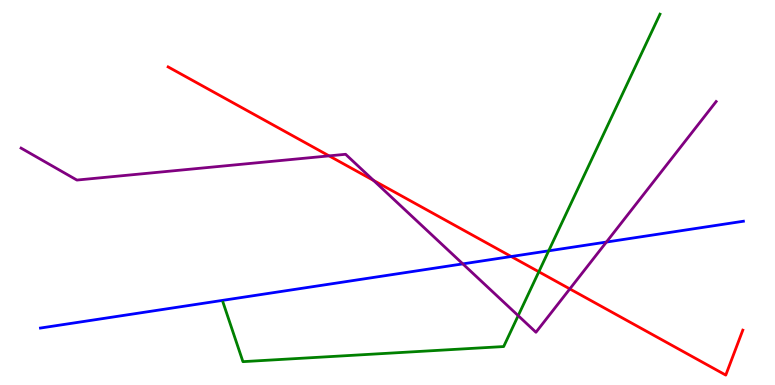[{'lines': ['blue', 'red'], 'intersections': [{'x': 6.6, 'y': 3.34}]}, {'lines': ['green', 'red'], 'intersections': [{'x': 6.95, 'y': 2.94}]}, {'lines': ['purple', 'red'], 'intersections': [{'x': 4.25, 'y': 5.95}, {'x': 4.82, 'y': 5.31}, {'x': 7.35, 'y': 2.5}]}, {'lines': ['blue', 'green'], 'intersections': [{'x': 7.08, 'y': 3.49}]}, {'lines': ['blue', 'purple'], 'intersections': [{'x': 5.97, 'y': 3.15}, {'x': 7.82, 'y': 3.71}]}, {'lines': ['green', 'purple'], 'intersections': [{'x': 6.69, 'y': 1.8}]}]